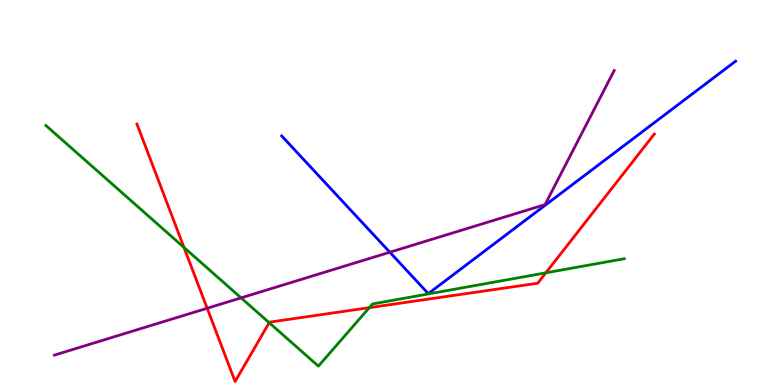[{'lines': ['blue', 'red'], 'intersections': []}, {'lines': ['green', 'red'], 'intersections': [{'x': 2.37, 'y': 3.57}, {'x': 3.47, 'y': 1.62}, {'x': 4.76, 'y': 2.01}, {'x': 7.04, 'y': 2.91}]}, {'lines': ['purple', 'red'], 'intersections': [{'x': 2.67, 'y': 1.99}]}, {'lines': ['blue', 'green'], 'intersections': []}, {'lines': ['blue', 'purple'], 'intersections': [{'x': 5.03, 'y': 3.45}]}, {'lines': ['green', 'purple'], 'intersections': [{'x': 3.11, 'y': 2.26}]}]